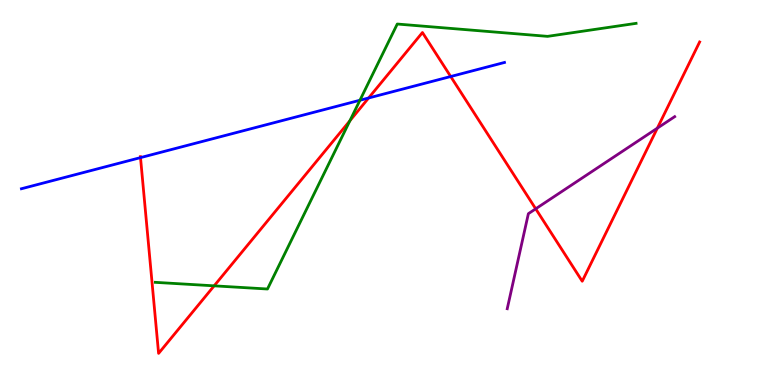[{'lines': ['blue', 'red'], 'intersections': [{'x': 1.81, 'y': 5.91}, {'x': 4.76, 'y': 7.45}, {'x': 5.82, 'y': 8.01}]}, {'lines': ['green', 'red'], 'intersections': [{'x': 2.76, 'y': 2.58}, {'x': 4.51, 'y': 6.86}]}, {'lines': ['purple', 'red'], 'intersections': [{'x': 6.91, 'y': 4.58}, {'x': 8.48, 'y': 6.67}]}, {'lines': ['blue', 'green'], 'intersections': [{'x': 4.64, 'y': 7.4}]}, {'lines': ['blue', 'purple'], 'intersections': []}, {'lines': ['green', 'purple'], 'intersections': []}]